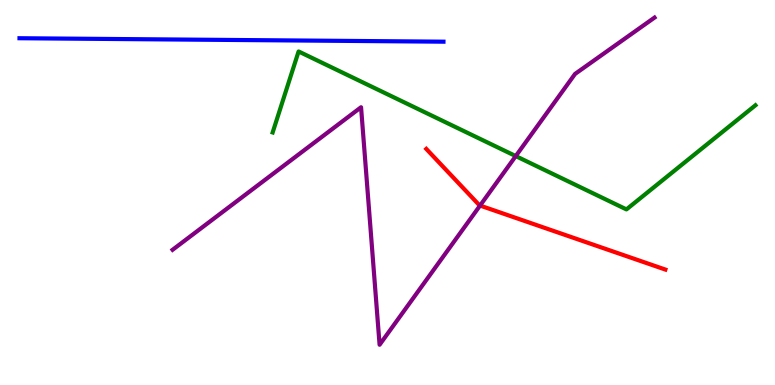[{'lines': ['blue', 'red'], 'intersections': []}, {'lines': ['green', 'red'], 'intersections': []}, {'lines': ['purple', 'red'], 'intersections': [{'x': 6.19, 'y': 4.66}]}, {'lines': ['blue', 'green'], 'intersections': []}, {'lines': ['blue', 'purple'], 'intersections': []}, {'lines': ['green', 'purple'], 'intersections': [{'x': 6.65, 'y': 5.95}]}]